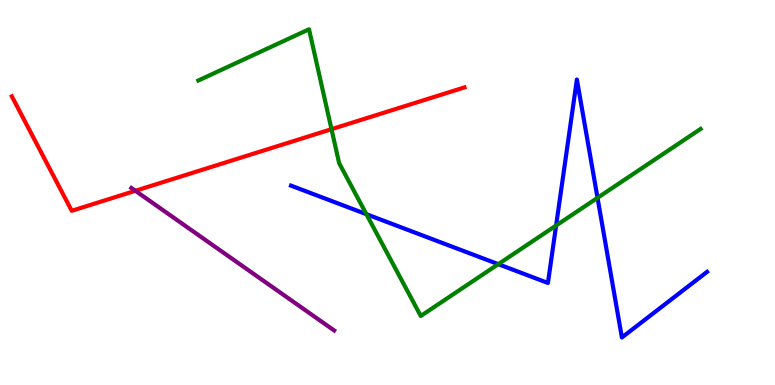[{'lines': ['blue', 'red'], 'intersections': []}, {'lines': ['green', 'red'], 'intersections': [{'x': 4.28, 'y': 6.64}]}, {'lines': ['purple', 'red'], 'intersections': [{'x': 1.75, 'y': 5.04}]}, {'lines': ['blue', 'green'], 'intersections': [{'x': 4.73, 'y': 4.44}, {'x': 6.43, 'y': 3.14}, {'x': 7.18, 'y': 4.14}, {'x': 7.71, 'y': 4.86}]}, {'lines': ['blue', 'purple'], 'intersections': []}, {'lines': ['green', 'purple'], 'intersections': []}]